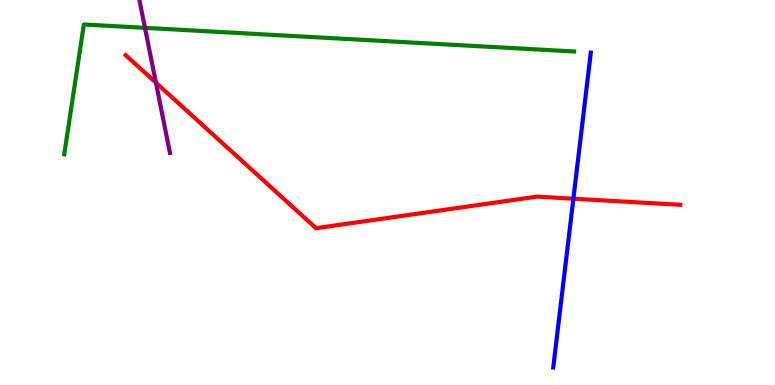[{'lines': ['blue', 'red'], 'intersections': [{'x': 7.4, 'y': 4.84}]}, {'lines': ['green', 'red'], 'intersections': []}, {'lines': ['purple', 'red'], 'intersections': [{'x': 2.01, 'y': 7.85}]}, {'lines': ['blue', 'green'], 'intersections': []}, {'lines': ['blue', 'purple'], 'intersections': []}, {'lines': ['green', 'purple'], 'intersections': [{'x': 1.87, 'y': 9.28}]}]